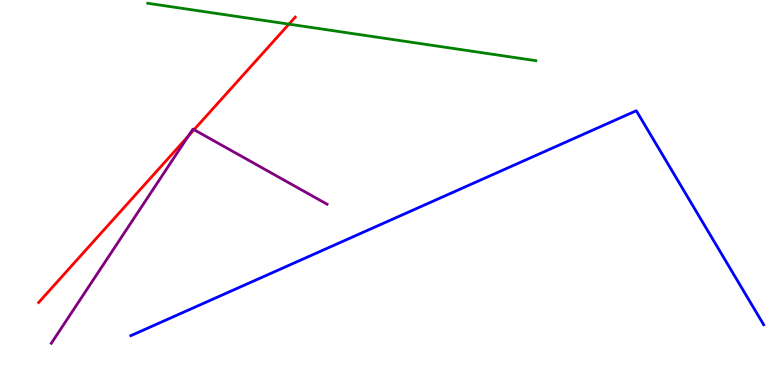[{'lines': ['blue', 'red'], 'intersections': []}, {'lines': ['green', 'red'], 'intersections': [{'x': 3.73, 'y': 9.37}]}, {'lines': ['purple', 'red'], 'intersections': [{'x': 2.43, 'y': 6.47}, {'x': 2.5, 'y': 6.63}]}, {'lines': ['blue', 'green'], 'intersections': []}, {'lines': ['blue', 'purple'], 'intersections': []}, {'lines': ['green', 'purple'], 'intersections': []}]